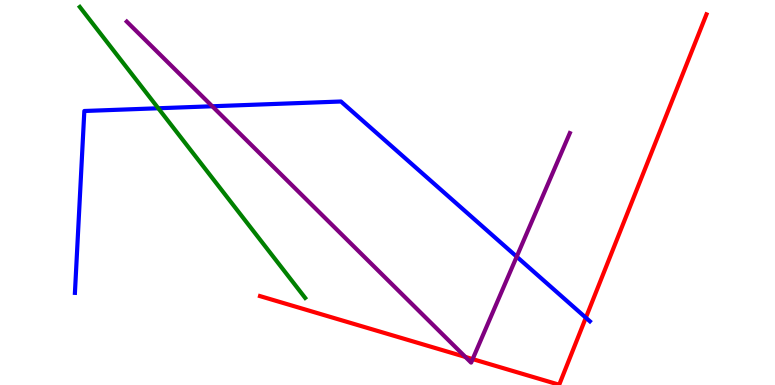[{'lines': ['blue', 'red'], 'intersections': [{'x': 7.56, 'y': 1.75}]}, {'lines': ['green', 'red'], 'intersections': []}, {'lines': ['purple', 'red'], 'intersections': [{'x': 6.01, 'y': 0.729}, {'x': 6.1, 'y': 0.673}]}, {'lines': ['blue', 'green'], 'intersections': [{'x': 2.04, 'y': 7.19}]}, {'lines': ['blue', 'purple'], 'intersections': [{'x': 2.74, 'y': 7.24}, {'x': 6.67, 'y': 3.33}]}, {'lines': ['green', 'purple'], 'intersections': []}]